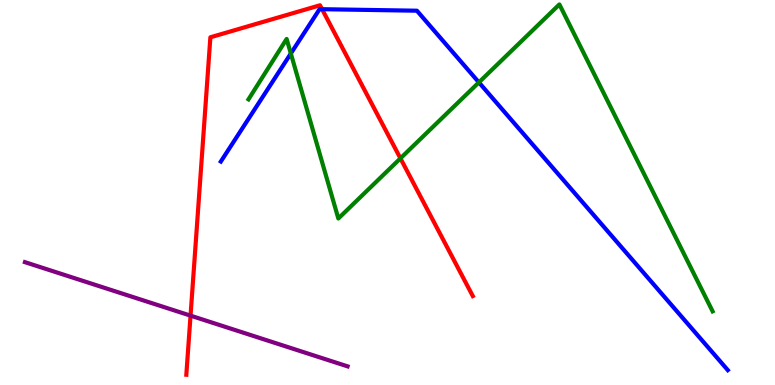[{'lines': ['blue', 'red'], 'intersections': [{'x': 4.16, 'y': 9.76}]}, {'lines': ['green', 'red'], 'intersections': [{'x': 5.17, 'y': 5.89}]}, {'lines': ['purple', 'red'], 'intersections': [{'x': 2.46, 'y': 1.8}]}, {'lines': ['blue', 'green'], 'intersections': [{'x': 3.75, 'y': 8.61}, {'x': 6.18, 'y': 7.86}]}, {'lines': ['blue', 'purple'], 'intersections': []}, {'lines': ['green', 'purple'], 'intersections': []}]